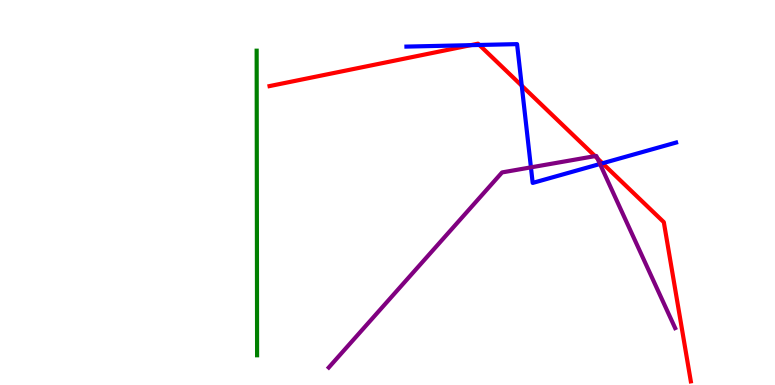[{'lines': ['blue', 'red'], 'intersections': [{'x': 6.07, 'y': 8.83}, {'x': 6.19, 'y': 8.83}, {'x': 6.73, 'y': 7.77}, {'x': 7.77, 'y': 5.76}]}, {'lines': ['green', 'red'], 'intersections': []}, {'lines': ['purple', 'red'], 'intersections': [{'x': 7.68, 'y': 5.95}, {'x': 7.71, 'y': 5.89}]}, {'lines': ['blue', 'green'], 'intersections': []}, {'lines': ['blue', 'purple'], 'intersections': [{'x': 6.85, 'y': 5.65}, {'x': 7.74, 'y': 5.74}]}, {'lines': ['green', 'purple'], 'intersections': []}]